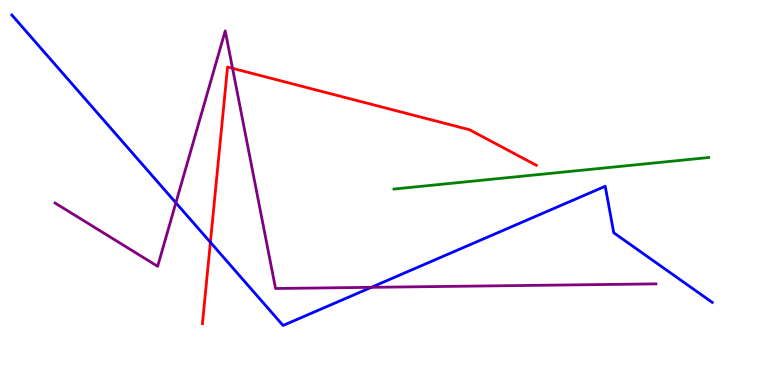[{'lines': ['blue', 'red'], 'intersections': [{'x': 2.71, 'y': 3.71}]}, {'lines': ['green', 'red'], 'intersections': []}, {'lines': ['purple', 'red'], 'intersections': [{'x': 3.0, 'y': 8.23}]}, {'lines': ['blue', 'green'], 'intersections': []}, {'lines': ['blue', 'purple'], 'intersections': [{'x': 2.27, 'y': 4.73}, {'x': 4.79, 'y': 2.54}]}, {'lines': ['green', 'purple'], 'intersections': []}]